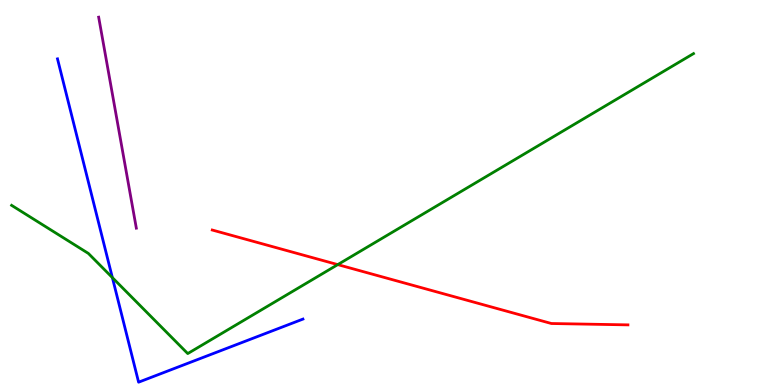[{'lines': ['blue', 'red'], 'intersections': []}, {'lines': ['green', 'red'], 'intersections': [{'x': 4.36, 'y': 3.13}]}, {'lines': ['purple', 'red'], 'intersections': []}, {'lines': ['blue', 'green'], 'intersections': [{'x': 1.45, 'y': 2.79}]}, {'lines': ['blue', 'purple'], 'intersections': []}, {'lines': ['green', 'purple'], 'intersections': []}]